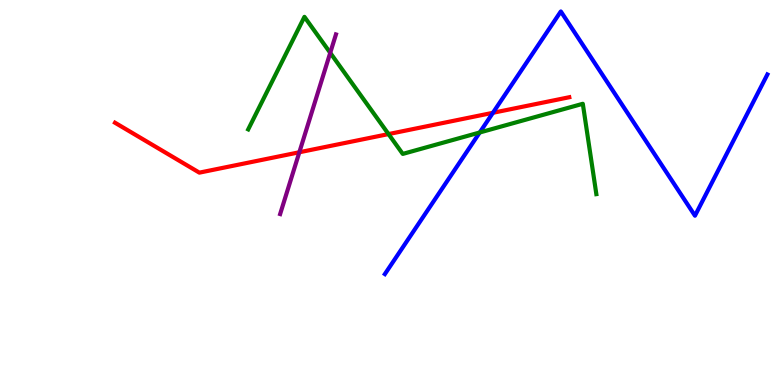[{'lines': ['blue', 'red'], 'intersections': [{'x': 6.36, 'y': 7.07}]}, {'lines': ['green', 'red'], 'intersections': [{'x': 5.01, 'y': 6.52}]}, {'lines': ['purple', 'red'], 'intersections': [{'x': 3.86, 'y': 6.05}]}, {'lines': ['blue', 'green'], 'intersections': [{'x': 6.19, 'y': 6.56}]}, {'lines': ['blue', 'purple'], 'intersections': []}, {'lines': ['green', 'purple'], 'intersections': [{'x': 4.26, 'y': 8.63}]}]